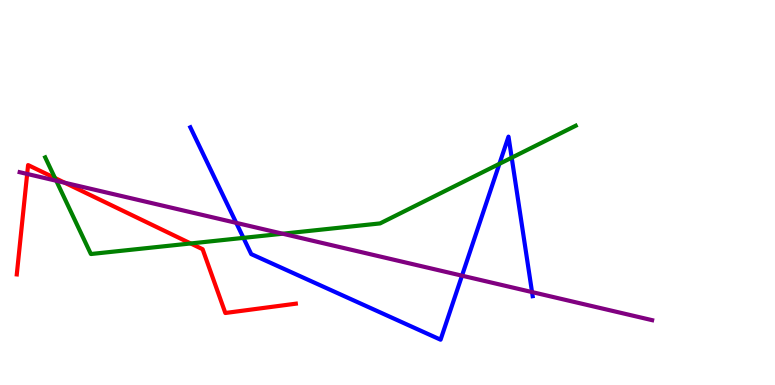[{'lines': ['blue', 'red'], 'intersections': []}, {'lines': ['green', 'red'], 'intersections': [{'x': 0.709, 'y': 5.38}, {'x': 2.46, 'y': 3.68}]}, {'lines': ['purple', 'red'], 'intersections': [{'x': 0.351, 'y': 5.48}, {'x': 0.835, 'y': 5.25}]}, {'lines': ['blue', 'green'], 'intersections': [{'x': 3.14, 'y': 3.82}, {'x': 6.44, 'y': 5.74}, {'x': 6.6, 'y': 5.9}]}, {'lines': ['blue', 'purple'], 'intersections': [{'x': 3.05, 'y': 4.21}, {'x': 5.96, 'y': 2.84}, {'x': 6.86, 'y': 2.41}]}, {'lines': ['green', 'purple'], 'intersections': [{'x': 0.726, 'y': 5.31}, {'x': 3.65, 'y': 3.93}]}]